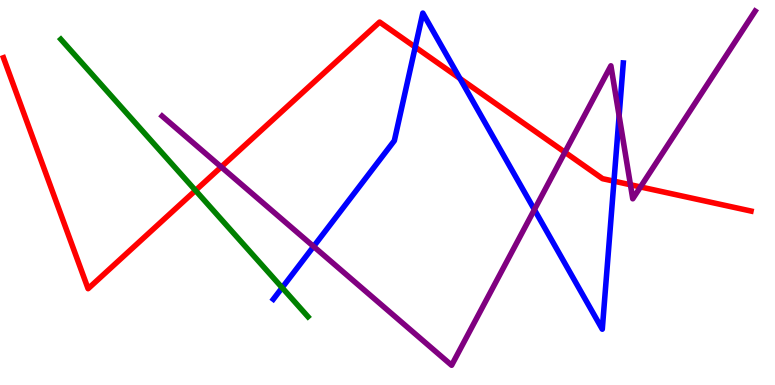[{'lines': ['blue', 'red'], 'intersections': [{'x': 5.36, 'y': 8.78}, {'x': 5.93, 'y': 7.96}, {'x': 7.92, 'y': 5.29}]}, {'lines': ['green', 'red'], 'intersections': [{'x': 2.52, 'y': 5.05}]}, {'lines': ['purple', 'red'], 'intersections': [{'x': 2.85, 'y': 5.66}, {'x': 7.29, 'y': 6.05}, {'x': 8.13, 'y': 5.2}, {'x': 8.26, 'y': 5.14}]}, {'lines': ['blue', 'green'], 'intersections': [{'x': 3.64, 'y': 2.53}]}, {'lines': ['blue', 'purple'], 'intersections': [{'x': 4.05, 'y': 3.6}, {'x': 6.9, 'y': 4.56}, {'x': 7.99, 'y': 6.99}]}, {'lines': ['green', 'purple'], 'intersections': []}]